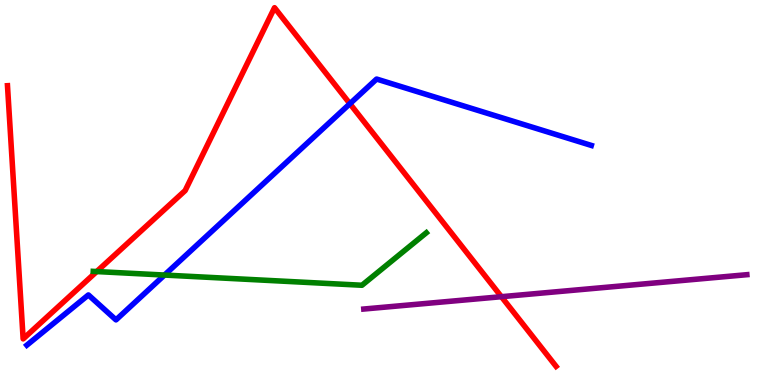[{'lines': ['blue', 'red'], 'intersections': [{'x': 4.51, 'y': 7.31}]}, {'lines': ['green', 'red'], 'intersections': [{'x': 1.25, 'y': 2.95}]}, {'lines': ['purple', 'red'], 'intersections': [{'x': 6.47, 'y': 2.29}]}, {'lines': ['blue', 'green'], 'intersections': [{'x': 2.12, 'y': 2.86}]}, {'lines': ['blue', 'purple'], 'intersections': []}, {'lines': ['green', 'purple'], 'intersections': []}]